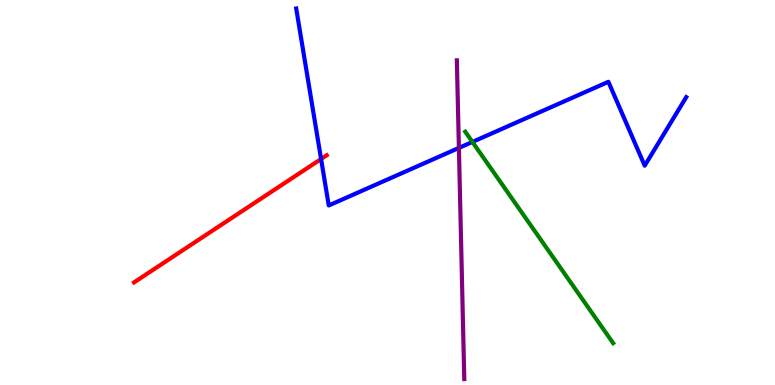[{'lines': ['blue', 'red'], 'intersections': [{'x': 4.14, 'y': 5.87}]}, {'lines': ['green', 'red'], 'intersections': []}, {'lines': ['purple', 'red'], 'intersections': []}, {'lines': ['blue', 'green'], 'intersections': [{'x': 6.1, 'y': 6.31}]}, {'lines': ['blue', 'purple'], 'intersections': [{'x': 5.92, 'y': 6.16}]}, {'lines': ['green', 'purple'], 'intersections': []}]